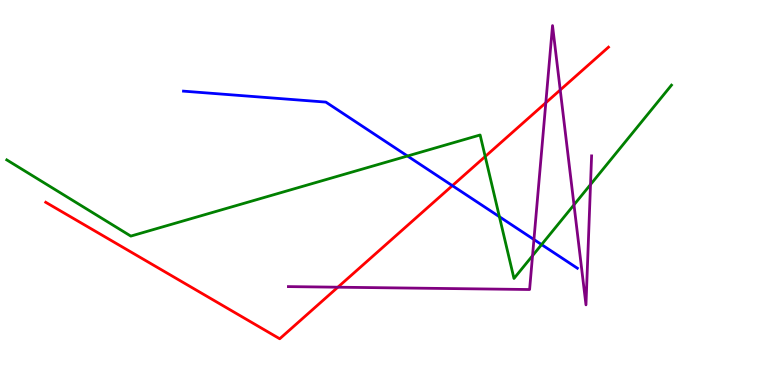[{'lines': ['blue', 'red'], 'intersections': [{'x': 5.84, 'y': 5.18}]}, {'lines': ['green', 'red'], 'intersections': [{'x': 6.26, 'y': 5.93}]}, {'lines': ['purple', 'red'], 'intersections': [{'x': 4.36, 'y': 2.54}, {'x': 7.04, 'y': 7.33}, {'x': 7.23, 'y': 7.66}]}, {'lines': ['blue', 'green'], 'intersections': [{'x': 5.26, 'y': 5.95}, {'x': 6.44, 'y': 4.37}, {'x': 6.99, 'y': 3.65}]}, {'lines': ['blue', 'purple'], 'intersections': [{'x': 6.89, 'y': 3.78}]}, {'lines': ['green', 'purple'], 'intersections': [{'x': 6.87, 'y': 3.36}, {'x': 7.41, 'y': 4.68}, {'x': 7.62, 'y': 5.21}]}]